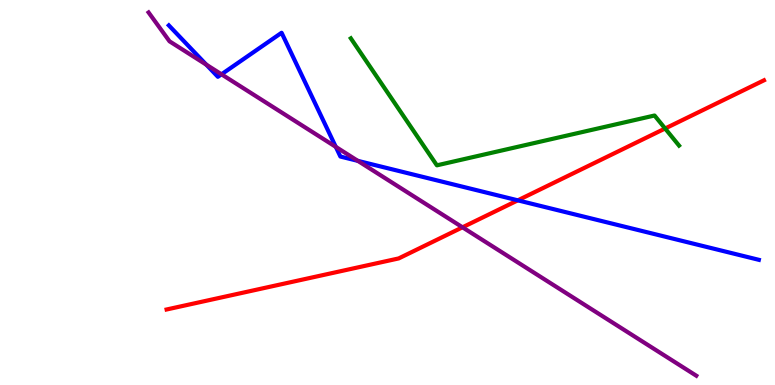[{'lines': ['blue', 'red'], 'intersections': [{'x': 6.68, 'y': 4.8}]}, {'lines': ['green', 'red'], 'intersections': [{'x': 8.58, 'y': 6.66}]}, {'lines': ['purple', 'red'], 'intersections': [{'x': 5.97, 'y': 4.1}]}, {'lines': ['blue', 'green'], 'intersections': []}, {'lines': ['blue', 'purple'], 'intersections': [{'x': 2.66, 'y': 8.32}, {'x': 2.86, 'y': 8.07}, {'x': 4.33, 'y': 6.19}, {'x': 4.62, 'y': 5.82}]}, {'lines': ['green', 'purple'], 'intersections': []}]